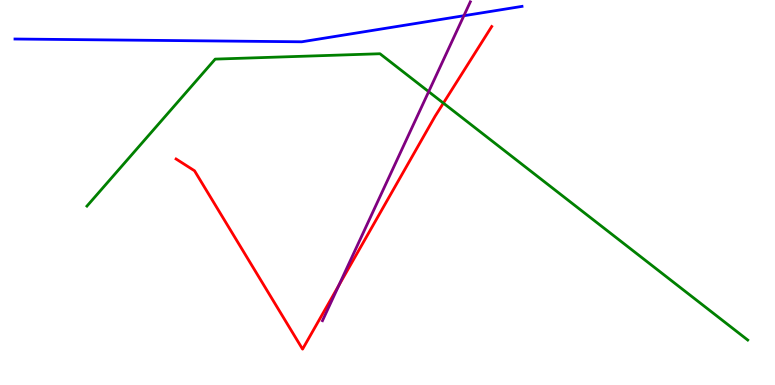[{'lines': ['blue', 'red'], 'intersections': []}, {'lines': ['green', 'red'], 'intersections': [{'x': 5.72, 'y': 7.32}]}, {'lines': ['purple', 'red'], 'intersections': [{'x': 4.37, 'y': 2.58}]}, {'lines': ['blue', 'green'], 'intersections': []}, {'lines': ['blue', 'purple'], 'intersections': [{'x': 5.99, 'y': 9.59}]}, {'lines': ['green', 'purple'], 'intersections': [{'x': 5.53, 'y': 7.62}]}]